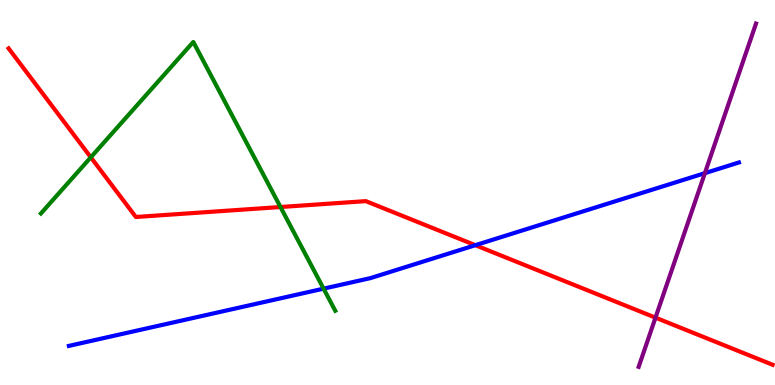[{'lines': ['blue', 'red'], 'intersections': [{'x': 6.13, 'y': 3.63}]}, {'lines': ['green', 'red'], 'intersections': [{'x': 1.17, 'y': 5.91}, {'x': 3.62, 'y': 4.62}]}, {'lines': ['purple', 'red'], 'intersections': [{'x': 8.46, 'y': 1.75}]}, {'lines': ['blue', 'green'], 'intersections': [{'x': 4.18, 'y': 2.5}]}, {'lines': ['blue', 'purple'], 'intersections': [{'x': 9.1, 'y': 5.5}]}, {'lines': ['green', 'purple'], 'intersections': []}]